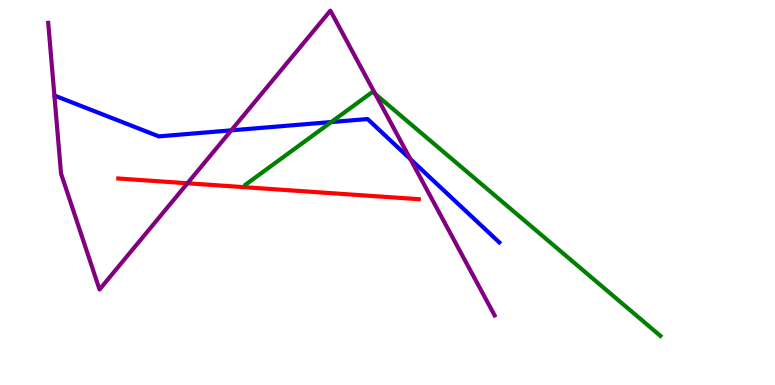[{'lines': ['blue', 'red'], 'intersections': []}, {'lines': ['green', 'red'], 'intersections': []}, {'lines': ['purple', 'red'], 'intersections': [{'x': 2.42, 'y': 5.24}]}, {'lines': ['blue', 'green'], 'intersections': [{'x': 4.27, 'y': 6.83}]}, {'lines': ['blue', 'purple'], 'intersections': [{'x': 2.98, 'y': 6.61}, {'x': 5.3, 'y': 5.87}]}, {'lines': ['green', 'purple'], 'intersections': [{'x': 4.84, 'y': 7.56}]}]